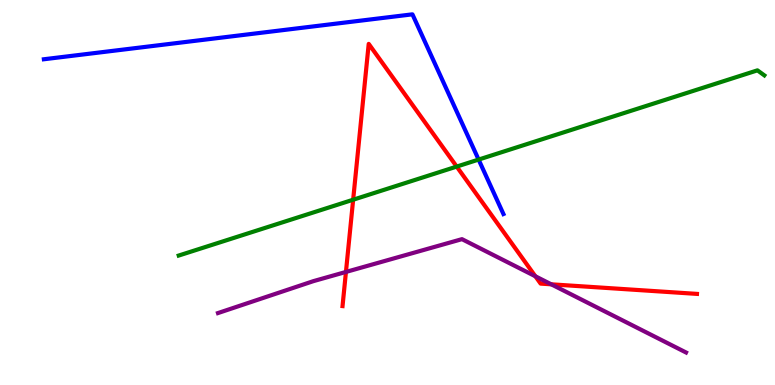[{'lines': ['blue', 'red'], 'intersections': []}, {'lines': ['green', 'red'], 'intersections': [{'x': 4.56, 'y': 4.81}, {'x': 5.89, 'y': 5.67}]}, {'lines': ['purple', 'red'], 'intersections': [{'x': 4.46, 'y': 2.94}, {'x': 6.91, 'y': 2.82}, {'x': 7.11, 'y': 2.62}]}, {'lines': ['blue', 'green'], 'intersections': [{'x': 6.18, 'y': 5.86}]}, {'lines': ['blue', 'purple'], 'intersections': []}, {'lines': ['green', 'purple'], 'intersections': []}]